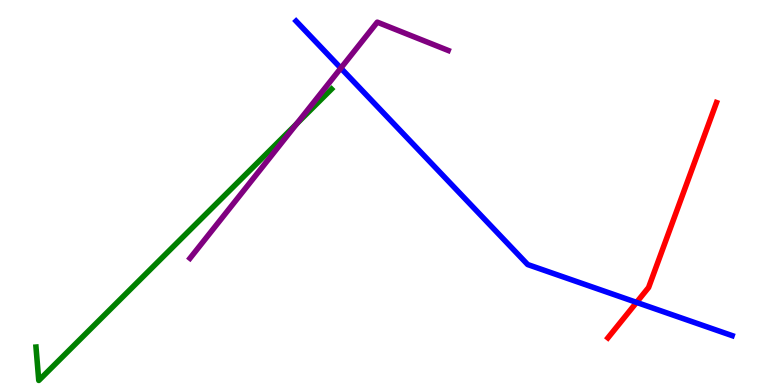[{'lines': ['blue', 'red'], 'intersections': [{'x': 8.21, 'y': 2.15}]}, {'lines': ['green', 'red'], 'intersections': []}, {'lines': ['purple', 'red'], 'intersections': []}, {'lines': ['blue', 'green'], 'intersections': []}, {'lines': ['blue', 'purple'], 'intersections': [{'x': 4.4, 'y': 8.23}]}, {'lines': ['green', 'purple'], 'intersections': [{'x': 3.83, 'y': 6.79}]}]